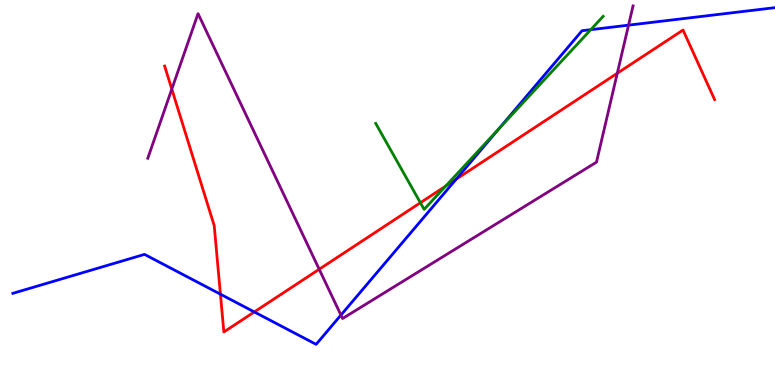[{'lines': ['blue', 'red'], 'intersections': [{'x': 2.84, 'y': 2.36}, {'x': 3.28, 'y': 1.9}, {'x': 5.89, 'y': 5.34}]}, {'lines': ['green', 'red'], 'intersections': [{'x': 5.42, 'y': 4.73}, {'x': 5.75, 'y': 5.17}]}, {'lines': ['purple', 'red'], 'intersections': [{'x': 2.22, 'y': 7.69}, {'x': 4.12, 'y': 3.01}, {'x': 7.96, 'y': 8.1}]}, {'lines': ['blue', 'green'], 'intersections': [{'x': 6.44, 'y': 6.66}, {'x': 7.62, 'y': 9.23}]}, {'lines': ['blue', 'purple'], 'intersections': [{'x': 4.4, 'y': 1.82}, {'x': 8.11, 'y': 9.35}]}, {'lines': ['green', 'purple'], 'intersections': []}]